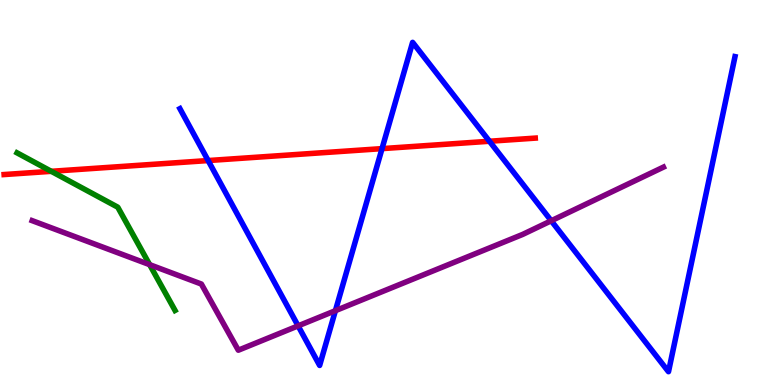[{'lines': ['blue', 'red'], 'intersections': [{'x': 2.69, 'y': 5.83}, {'x': 4.93, 'y': 6.14}, {'x': 6.32, 'y': 6.33}]}, {'lines': ['green', 'red'], 'intersections': [{'x': 0.662, 'y': 5.55}]}, {'lines': ['purple', 'red'], 'intersections': []}, {'lines': ['blue', 'green'], 'intersections': []}, {'lines': ['blue', 'purple'], 'intersections': [{'x': 3.85, 'y': 1.54}, {'x': 4.33, 'y': 1.93}, {'x': 7.11, 'y': 4.27}]}, {'lines': ['green', 'purple'], 'intersections': [{'x': 1.93, 'y': 3.13}]}]